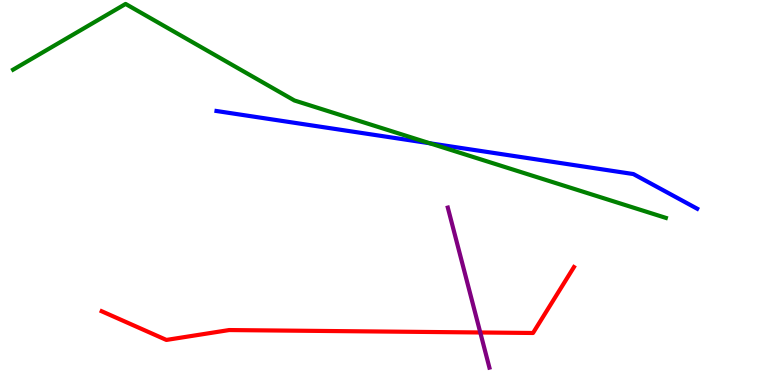[{'lines': ['blue', 'red'], 'intersections': []}, {'lines': ['green', 'red'], 'intersections': []}, {'lines': ['purple', 'red'], 'intersections': [{'x': 6.2, 'y': 1.36}]}, {'lines': ['blue', 'green'], 'intersections': [{'x': 5.55, 'y': 6.28}]}, {'lines': ['blue', 'purple'], 'intersections': []}, {'lines': ['green', 'purple'], 'intersections': []}]